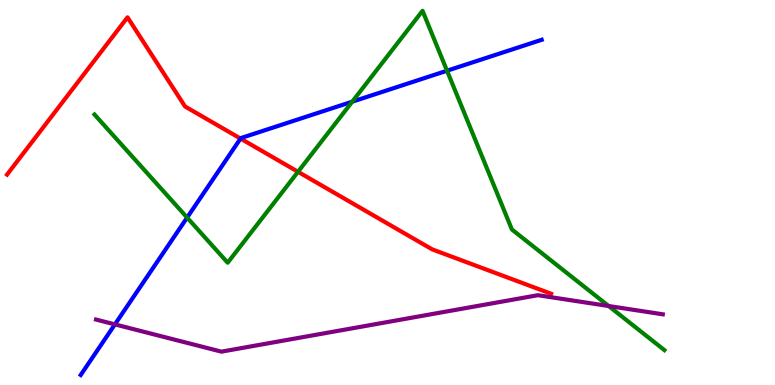[{'lines': ['blue', 'red'], 'intersections': [{'x': 3.1, 'y': 6.4}]}, {'lines': ['green', 'red'], 'intersections': [{'x': 3.85, 'y': 5.54}]}, {'lines': ['purple', 'red'], 'intersections': []}, {'lines': ['blue', 'green'], 'intersections': [{'x': 2.41, 'y': 4.35}, {'x': 4.54, 'y': 7.36}, {'x': 5.77, 'y': 8.16}]}, {'lines': ['blue', 'purple'], 'intersections': [{'x': 1.48, 'y': 1.57}]}, {'lines': ['green', 'purple'], 'intersections': [{'x': 7.85, 'y': 2.05}]}]